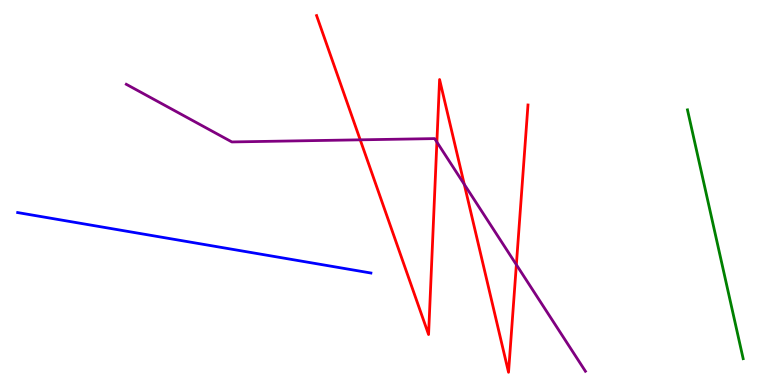[{'lines': ['blue', 'red'], 'intersections': []}, {'lines': ['green', 'red'], 'intersections': []}, {'lines': ['purple', 'red'], 'intersections': [{'x': 4.65, 'y': 6.37}, {'x': 5.64, 'y': 6.31}, {'x': 5.99, 'y': 5.21}, {'x': 6.66, 'y': 3.12}]}, {'lines': ['blue', 'green'], 'intersections': []}, {'lines': ['blue', 'purple'], 'intersections': []}, {'lines': ['green', 'purple'], 'intersections': []}]